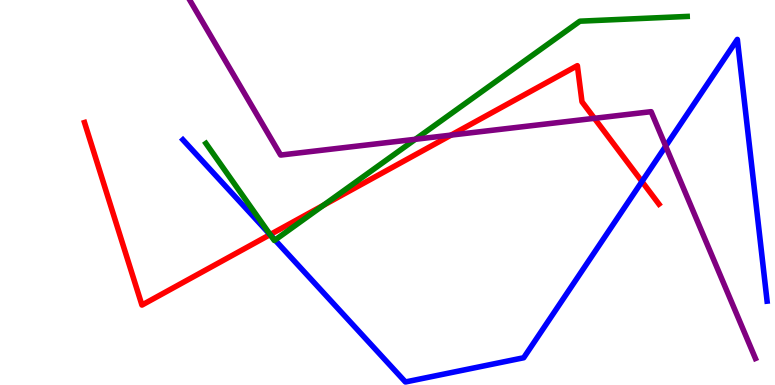[{'lines': ['blue', 'red'], 'intersections': [{'x': 3.48, 'y': 3.91}, {'x': 8.28, 'y': 5.28}]}, {'lines': ['green', 'red'], 'intersections': [{'x': 3.49, 'y': 3.91}, {'x': 4.17, 'y': 4.67}]}, {'lines': ['purple', 'red'], 'intersections': [{'x': 5.82, 'y': 6.49}, {'x': 7.67, 'y': 6.93}]}, {'lines': ['blue', 'green'], 'intersections': [{'x': 3.49, 'y': 3.89}, {'x': 3.55, 'y': 3.77}]}, {'lines': ['blue', 'purple'], 'intersections': [{'x': 8.59, 'y': 6.2}]}, {'lines': ['green', 'purple'], 'intersections': [{'x': 5.36, 'y': 6.38}]}]